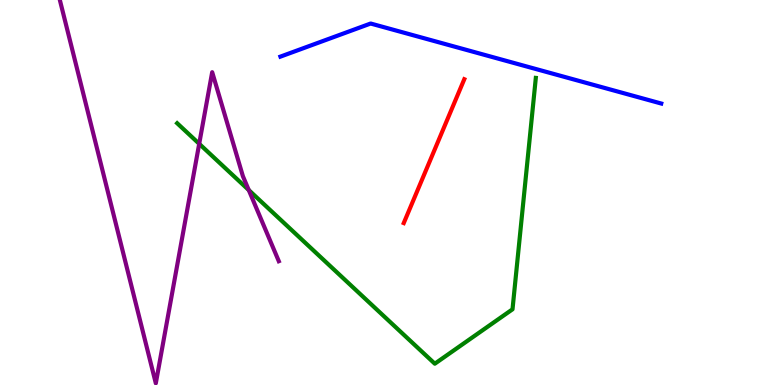[{'lines': ['blue', 'red'], 'intersections': []}, {'lines': ['green', 'red'], 'intersections': []}, {'lines': ['purple', 'red'], 'intersections': []}, {'lines': ['blue', 'green'], 'intersections': []}, {'lines': ['blue', 'purple'], 'intersections': []}, {'lines': ['green', 'purple'], 'intersections': [{'x': 2.57, 'y': 6.26}, {'x': 3.21, 'y': 5.06}]}]